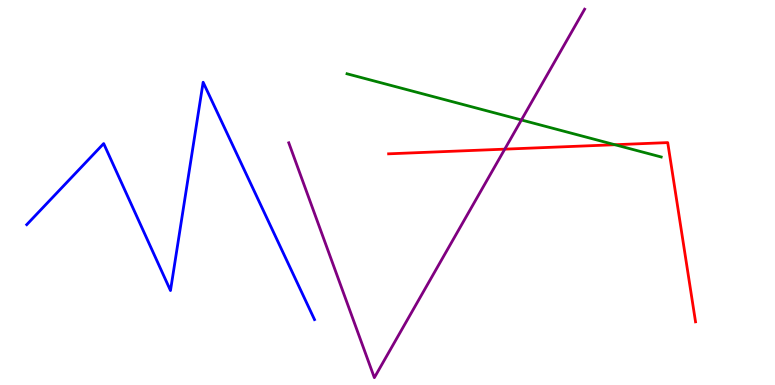[{'lines': ['blue', 'red'], 'intersections': []}, {'lines': ['green', 'red'], 'intersections': [{'x': 7.93, 'y': 6.24}]}, {'lines': ['purple', 'red'], 'intersections': [{'x': 6.51, 'y': 6.13}]}, {'lines': ['blue', 'green'], 'intersections': []}, {'lines': ['blue', 'purple'], 'intersections': []}, {'lines': ['green', 'purple'], 'intersections': [{'x': 6.73, 'y': 6.88}]}]